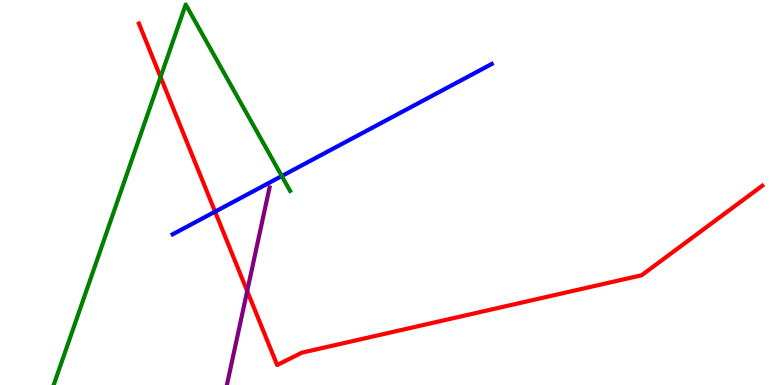[{'lines': ['blue', 'red'], 'intersections': [{'x': 2.78, 'y': 4.5}]}, {'lines': ['green', 'red'], 'intersections': [{'x': 2.07, 'y': 8.0}]}, {'lines': ['purple', 'red'], 'intersections': [{'x': 3.19, 'y': 2.44}]}, {'lines': ['blue', 'green'], 'intersections': [{'x': 3.64, 'y': 5.43}]}, {'lines': ['blue', 'purple'], 'intersections': []}, {'lines': ['green', 'purple'], 'intersections': []}]